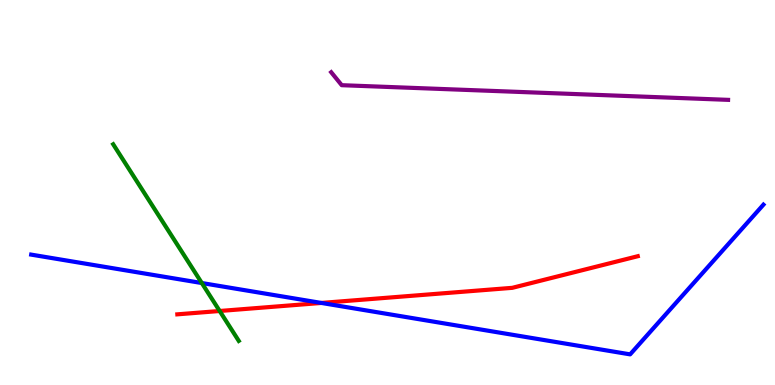[{'lines': ['blue', 'red'], 'intersections': [{'x': 4.15, 'y': 2.13}]}, {'lines': ['green', 'red'], 'intersections': [{'x': 2.83, 'y': 1.92}]}, {'lines': ['purple', 'red'], 'intersections': []}, {'lines': ['blue', 'green'], 'intersections': [{'x': 2.6, 'y': 2.65}]}, {'lines': ['blue', 'purple'], 'intersections': []}, {'lines': ['green', 'purple'], 'intersections': []}]